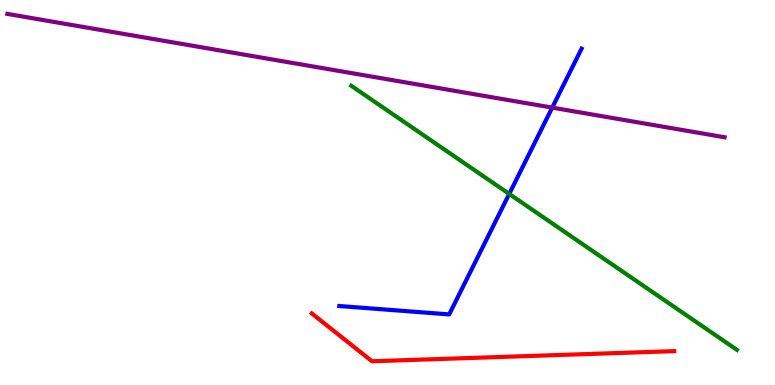[{'lines': ['blue', 'red'], 'intersections': []}, {'lines': ['green', 'red'], 'intersections': []}, {'lines': ['purple', 'red'], 'intersections': []}, {'lines': ['blue', 'green'], 'intersections': [{'x': 6.57, 'y': 4.96}]}, {'lines': ['blue', 'purple'], 'intersections': [{'x': 7.13, 'y': 7.2}]}, {'lines': ['green', 'purple'], 'intersections': []}]